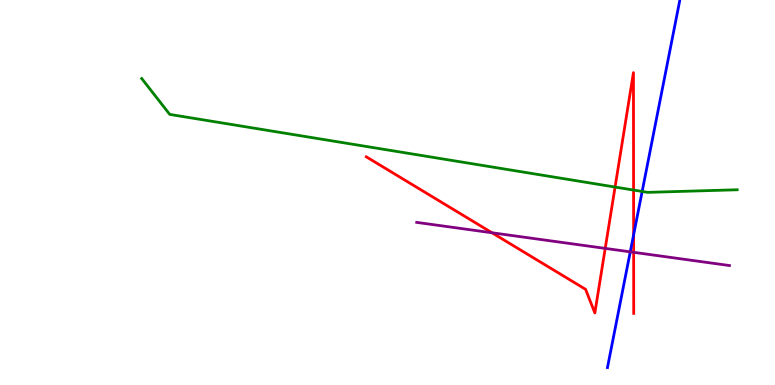[{'lines': ['blue', 'red'], 'intersections': [{'x': 8.18, 'y': 3.9}]}, {'lines': ['green', 'red'], 'intersections': [{'x': 7.94, 'y': 5.14}, {'x': 8.18, 'y': 5.06}]}, {'lines': ['purple', 'red'], 'intersections': [{'x': 6.35, 'y': 3.95}, {'x': 7.81, 'y': 3.55}, {'x': 8.18, 'y': 3.45}]}, {'lines': ['blue', 'green'], 'intersections': [{'x': 8.29, 'y': 5.03}]}, {'lines': ['blue', 'purple'], 'intersections': [{'x': 8.13, 'y': 3.46}]}, {'lines': ['green', 'purple'], 'intersections': []}]